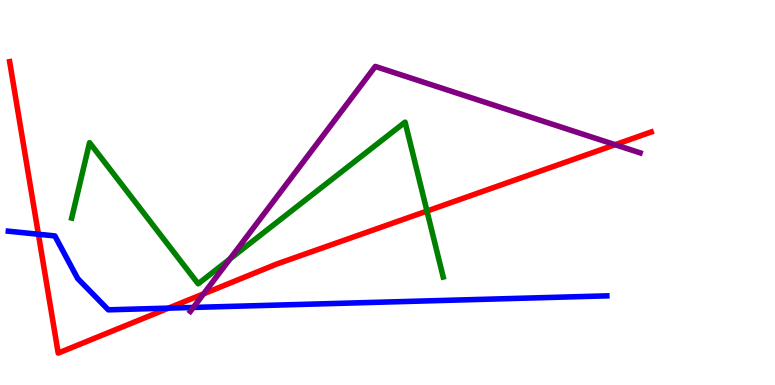[{'lines': ['blue', 'red'], 'intersections': [{'x': 0.496, 'y': 3.92}, {'x': 2.17, 'y': 2.0}]}, {'lines': ['green', 'red'], 'intersections': [{'x': 5.51, 'y': 4.52}]}, {'lines': ['purple', 'red'], 'intersections': [{'x': 2.63, 'y': 2.37}, {'x': 7.94, 'y': 6.24}]}, {'lines': ['blue', 'green'], 'intersections': []}, {'lines': ['blue', 'purple'], 'intersections': [{'x': 2.49, 'y': 2.01}]}, {'lines': ['green', 'purple'], 'intersections': [{'x': 2.97, 'y': 3.27}]}]